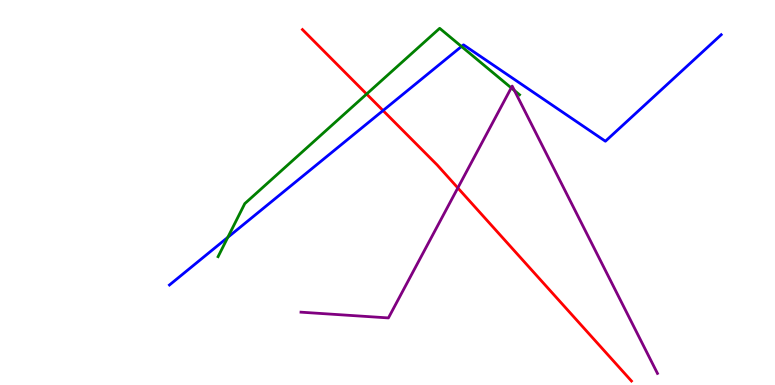[{'lines': ['blue', 'red'], 'intersections': [{'x': 4.94, 'y': 7.13}]}, {'lines': ['green', 'red'], 'intersections': [{'x': 4.73, 'y': 7.56}]}, {'lines': ['purple', 'red'], 'intersections': [{'x': 5.91, 'y': 5.12}]}, {'lines': ['blue', 'green'], 'intersections': [{'x': 2.94, 'y': 3.84}, {'x': 5.95, 'y': 8.79}]}, {'lines': ['blue', 'purple'], 'intersections': []}, {'lines': ['green', 'purple'], 'intersections': [{'x': 6.6, 'y': 7.72}, {'x': 6.64, 'y': 7.65}]}]